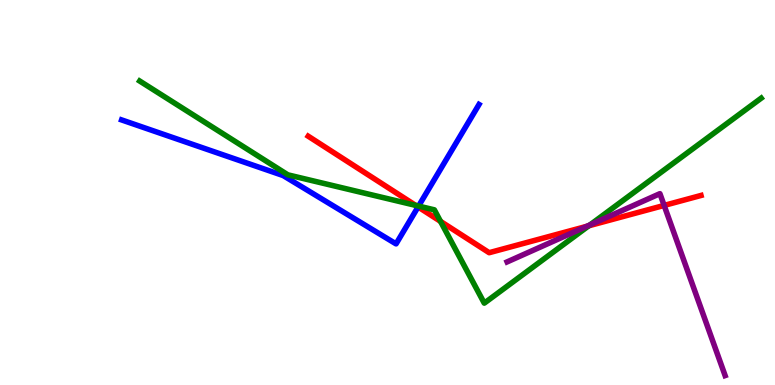[{'lines': ['blue', 'red'], 'intersections': [{'x': 5.39, 'y': 4.63}]}, {'lines': ['green', 'red'], 'intersections': [{'x': 5.36, 'y': 4.67}, {'x': 5.68, 'y': 4.25}, {'x': 7.6, 'y': 4.14}]}, {'lines': ['purple', 'red'], 'intersections': [{'x': 7.57, 'y': 4.12}, {'x': 8.57, 'y': 4.66}]}, {'lines': ['blue', 'green'], 'intersections': [{'x': 5.4, 'y': 4.65}]}, {'lines': ['blue', 'purple'], 'intersections': []}, {'lines': ['green', 'purple'], 'intersections': [{'x': 7.61, 'y': 4.16}]}]